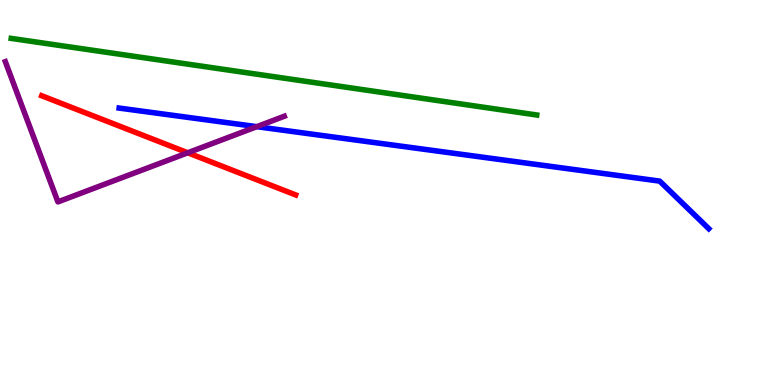[{'lines': ['blue', 'red'], 'intersections': []}, {'lines': ['green', 'red'], 'intersections': []}, {'lines': ['purple', 'red'], 'intersections': [{'x': 2.42, 'y': 6.03}]}, {'lines': ['blue', 'green'], 'intersections': []}, {'lines': ['blue', 'purple'], 'intersections': [{'x': 3.31, 'y': 6.71}]}, {'lines': ['green', 'purple'], 'intersections': []}]